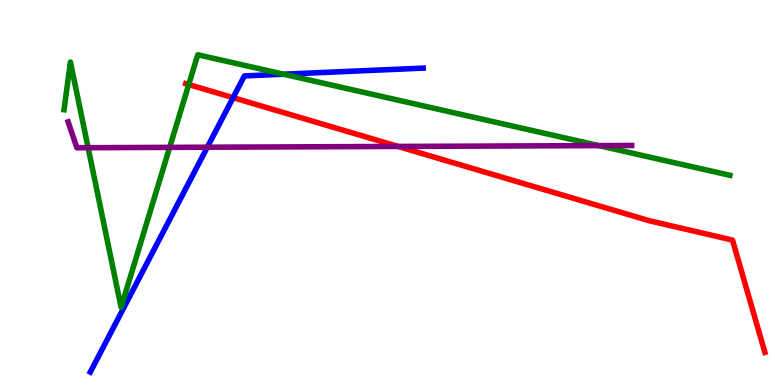[{'lines': ['blue', 'red'], 'intersections': [{'x': 3.01, 'y': 7.46}]}, {'lines': ['green', 'red'], 'intersections': [{'x': 2.44, 'y': 7.8}]}, {'lines': ['purple', 'red'], 'intersections': [{'x': 5.14, 'y': 6.2}]}, {'lines': ['blue', 'green'], 'intersections': [{'x': 3.66, 'y': 8.07}]}, {'lines': ['blue', 'purple'], 'intersections': [{'x': 2.67, 'y': 6.18}]}, {'lines': ['green', 'purple'], 'intersections': [{'x': 1.14, 'y': 6.16}, {'x': 2.19, 'y': 6.17}, {'x': 7.73, 'y': 6.22}]}]